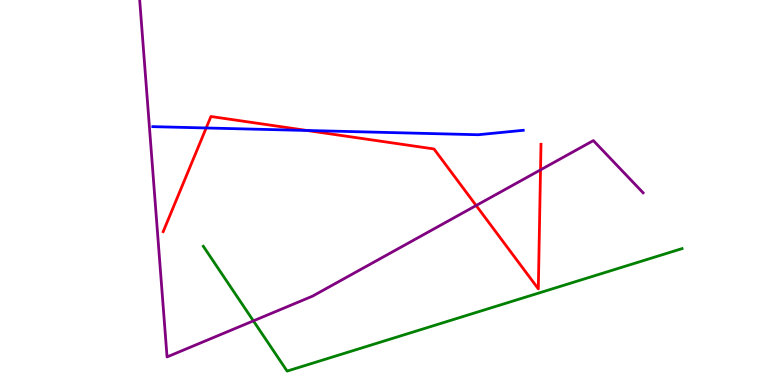[{'lines': ['blue', 'red'], 'intersections': [{'x': 2.66, 'y': 6.68}, {'x': 3.96, 'y': 6.61}]}, {'lines': ['green', 'red'], 'intersections': []}, {'lines': ['purple', 'red'], 'intersections': [{'x': 6.14, 'y': 4.66}, {'x': 6.97, 'y': 5.59}]}, {'lines': ['blue', 'green'], 'intersections': []}, {'lines': ['blue', 'purple'], 'intersections': []}, {'lines': ['green', 'purple'], 'intersections': [{'x': 3.27, 'y': 1.67}]}]